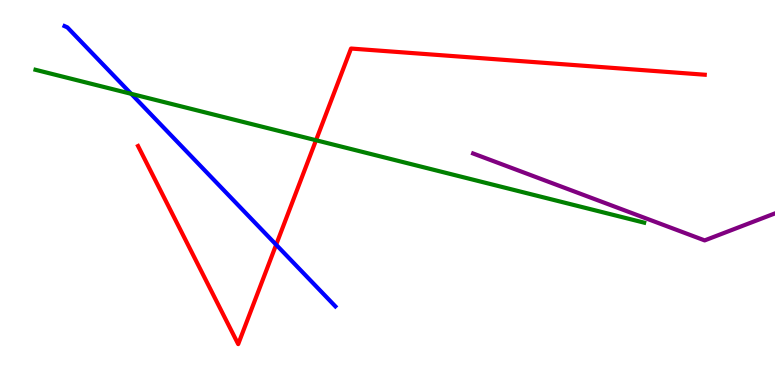[{'lines': ['blue', 'red'], 'intersections': [{'x': 3.56, 'y': 3.64}]}, {'lines': ['green', 'red'], 'intersections': [{'x': 4.08, 'y': 6.36}]}, {'lines': ['purple', 'red'], 'intersections': []}, {'lines': ['blue', 'green'], 'intersections': [{'x': 1.69, 'y': 7.56}]}, {'lines': ['blue', 'purple'], 'intersections': []}, {'lines': ['green', 'purple'], 'intersections': []}]